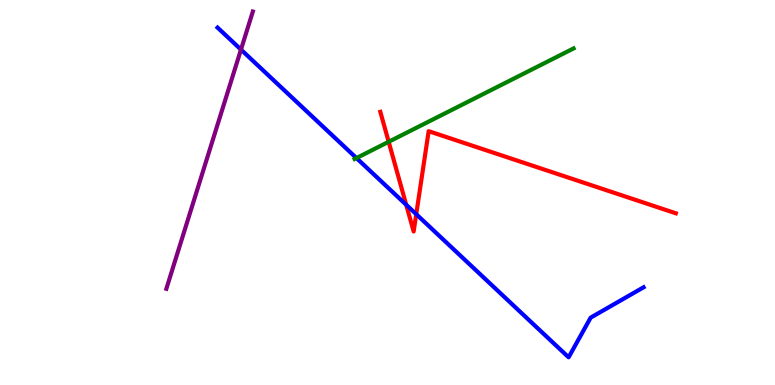[{'lines': ['blue', 'red'], 'intersections': [{'x': 5.24, 'y': 4.68}, {'x': 5.37, 'y': 4.44}]}, {'lines': ['green', 'red'], 'intersections': [{'x': 5.02, 'y': 6.32}]}, {'lines': ['purple', 'red'], 'intersections': []}, {'lines': ['blue', 'green'], 'intersections': [{'x': 4.6, 'y': 5.89}]}, {'lines': ['blue', 'purple'], 'intersections': [{'x': 3.11, 'y': 8.71}]}, {'lines': ['green', 'purple'], 'intersections': []}]